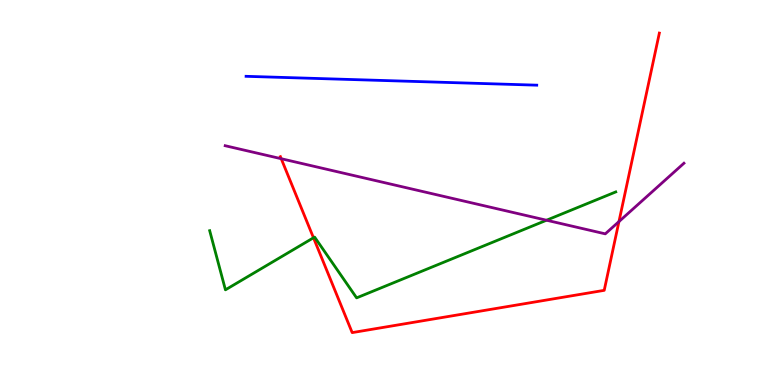[{'lines': ['blue', 'red'], 'intersections': []}, {'lines': ['green', 'red'], 'intersections': [{'x': 4.04, 'y': 3.82}]}, {'lines': ['purple', 'red'], 'intersections': [{'x': 3.63, 'y': 5.88}, {'x': 7.99, 'y': 4.24}]}, {'lines': ['blue', 'green'], 'intersections': []}, {'lines': ['blue', 'purple'], 'intersections': []}, {'lines': ['green', 'purple'], 'intersections': [{'x': 7.05, 'y': 4.28}]}]